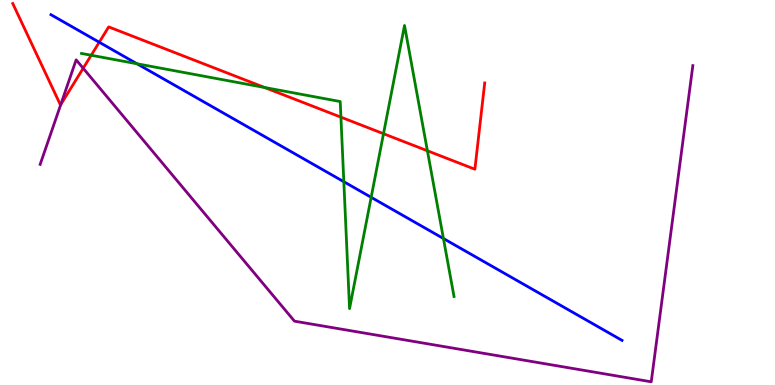[{'lines': ['blue', 'red'], 'intersections': [{'x': 1.28, 'y': 8.9}]}, {'lines': ['green', 'red'], 'intersections': [{'x': 1.18, 'y': 8.56}, {'x': 3.41, 'y': 7.73}, {'x': 4.4, 'y': 6.96}, {'x': 4.95, 'y': 6.53}, {'x': 5.51, 'y': 6.08}]}, {'lines': ['purple', 'red'], 'intersections': [{'x': 0.784, 'y': 7.28}, {'x': 1.07, 'y': 8.23}]}, {'lines': ['blue', 'green'], 'intersections': [{'x': 1.77, 'y': 8.34}, {'x': 4.44, 'y': 5.28}, {'x': 4.79, 'y': 4.87}, {'x': 5.72, 'y': 3.8}]}, {'lines': ['blue', 'purple'], 'intersections': []}, {'lines': ['green', 'purple'], 'intersections': []}]